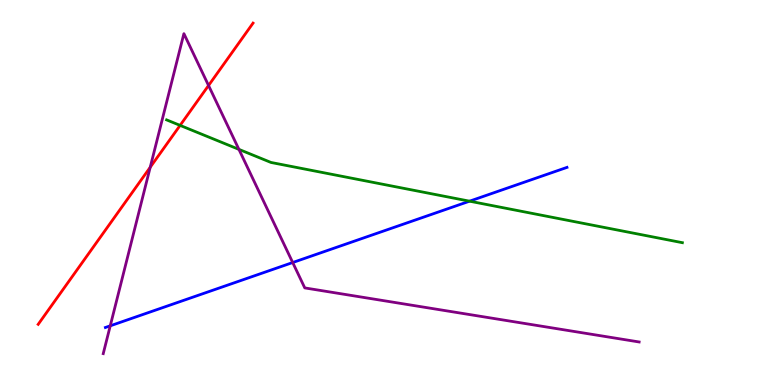[{'lines': ['blue', 'red'], 'intersections': []}, {'lines': ['green', 'red'], 'intersections': [{'x': 2.32, 'y': 6.74}]}, {'lines': ['purple', 'red'], 'intersections': [{'x': 1.94, 'y': 5.66}, {'x': 2.69, 'y': 7.78}]}, {'lines': ['blue', 'green'], 'intersections': [{'x': 6.06, 'y': 4.77}]}, {'lines': ['blue', 'purple'], 'intersections': [{'x': 1.42, 'y': 1.54}, {'x': 3.78, 'y': 3.18}]}, {'lines': ['green', 'purple'], 'intersections': [{'x': 3.08, 'y': 6.12}]}]